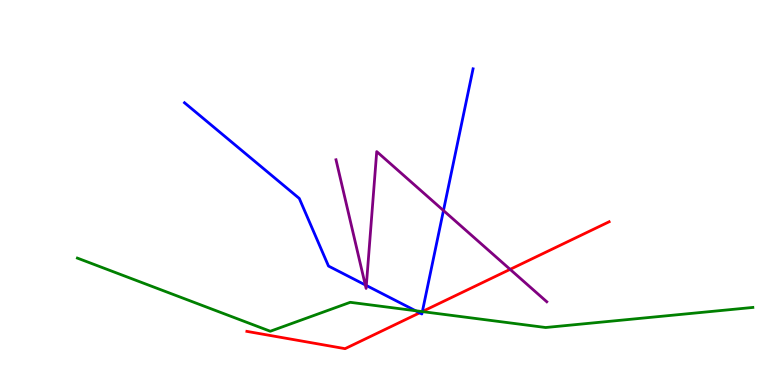[{'lines': ['blue', 'red'], 'intersections': [{'x': 5.41, 'y': 1.87}, {'x': 5.45, 'y': 1.91}]}, {'lines': ['green', 'red'], 'intersections': [{'x': 5.45, 'y': 1.91}]}, {'lines': ['purple', 'red'], 'intersections': [{'x': 6.58, 'y': 3.0}]}, {'lines': ['blue', 'green'], 'intersections': [{'x': 5.36, 'y': 1.93}, {'x': 5.45, 'y': 1.91}]}, {'lines': ['blue', 'purple'], 'intersections': [{'x': 4.71, 'y': 2.6}, {'x': 4.73, 'y': 2.59}, {'x': 5.72, 'y': 4.53}]}, {'lines': ['green', 'purple'], 'intersections': []}]